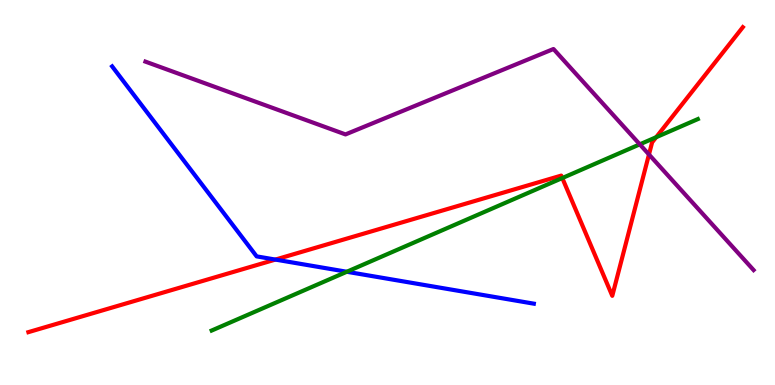[{'lines': ['blue', 'red'], 'intersections': [{'x': 3.55, 'y': 3.26}]}, {'lines': ['green', 'red'], 'intersections': [{'x': 7.26, 'y': 5.38}, {'x': 8.47, 'y': 6.44}]}, {'lines': ['purple', 'red'], 'intersections': [{'x': 8.37, 'y': 5.99}]}, {'lines': ['blue', 'green'], 'intersections': [{'x': 4.47, 'y': 2.94}]}, {'lines': ['blue', 'purple'], 'intersections': []}, {'lines': ['green', 'purple'], 'intersections': [{'x': 8.26, 'y': 6.25}]}]